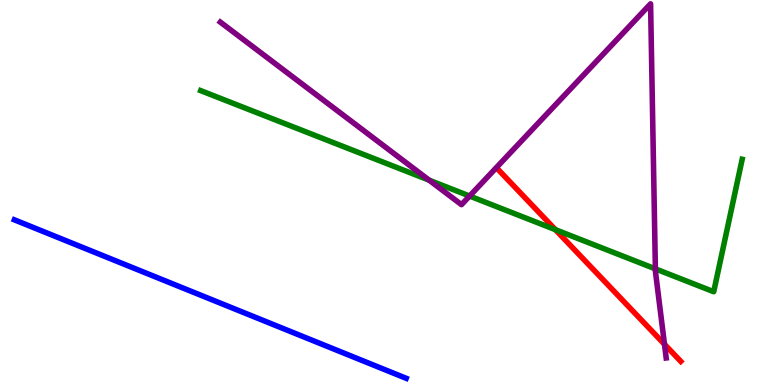[{'lines': ['blue', 'red'], 'intersections': []}, {'lines': ['green', 'red'], 'intersections': [{'x': 7.17, 'y': 4.03}]}, {'lines': ['purple', 'red'], 'intersections': [{'x': 8.57, 'y': 1.06}]}, {'lines': ['blue', 'green'], 'intersections': []}, {'lines': ['blue', 'purple'], 'intersections': []}, {'lines': ['green', 'purple'], 'intersections': [{'x': 5.54, 'y': 5.32}, {'x': 6.06, 'y': 4.91}, {'x': 8.46, 'y': 3.02}]}]